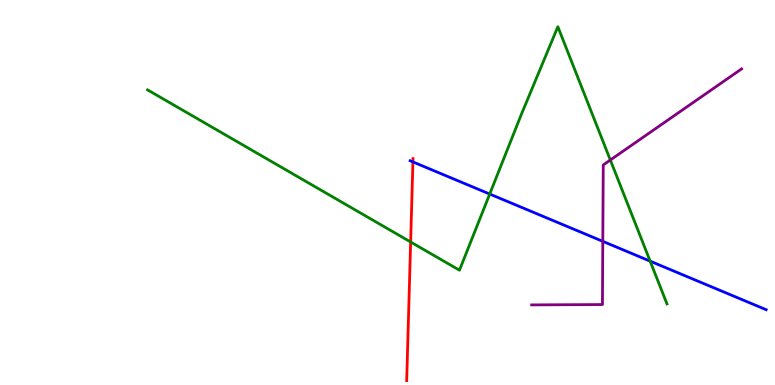[{'lines': ['blue', 'red'], 'intersections': [{'x': 5.33, 'y': 5.79}]}, {'lines': ['green', 'red'], 'intersections': [{'x': 5.3, 'y': 3.71}]}, {'lines': ['purple', 'red'], 'intersections': []}, {'lines': ['blue', 'green'], 'intersections': [{'x': 6.32, 'y': 4.96}, {'x': 8.39, 'y': 3.22}]}, {'lines': ['blue', 'purple'], 'intersections': [{'x': 7.78, 'y': 3.73}]}, {'lines': ['green', 'purple'], 'intersections': [{'x': 7.88, 'y': 5.84}]}]